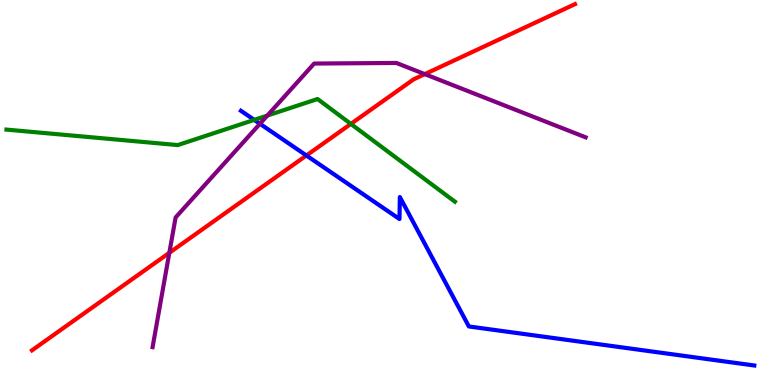[{'lines': ['blue', 'red'], 'intersections': [{'x': 3.95, 'y': 5.96}]}, {'lines': ['green', 'red'], 'intersections': [{'x': 4.53, 'y': 6.78}]}, {'lines': ['purple', 'red'], 'intersections': [{'x': 2.18, 'y': 3.43}, {'x': 5.48, 'y': 8.07}]}, {'lines': ['blue', 'green'], 'intersections': [{'x': 3.28, 'y': 6.89}]}, {'lines': ['blue', 'purple'], 'intersections': [{'x': 3.35, 'y': 6.79}]}, {'lines': ['green', 'purple'], 'intersections': [{'x': 3.45, 'y': 7.0}]}]